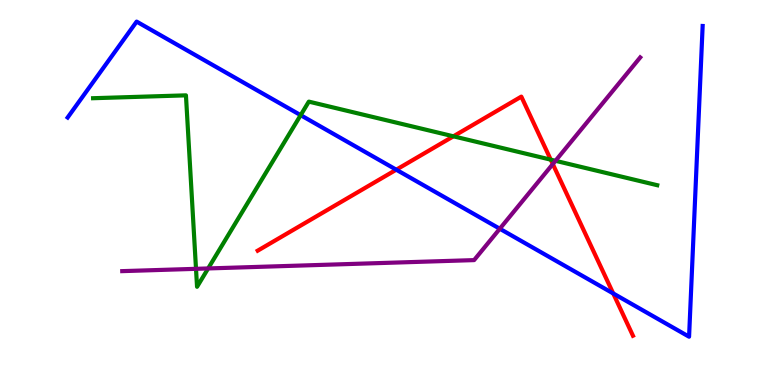[{'lines': ['blue', 'red'], 'intersections': [{'x': 5.11, 'y': 5.59}, {'x': 7.91, 'y': 2.38}]}, {'lines': ['green', 'red'], 'intersections': [{'x': 5.85, 'y': 6.46}, {'x': 7.11, 'y': 5.85}]}, {'lines': ['purple', 'red'], 'intersections': [{'x': 7.13, 'y': 5.74}]}, {'lines': ['blue', 'green'], 'intersections': [{'x': 3.88, 'y': 7.01}]}, {'lines': ['blue', 'purple'], 'intersections': [{'x': 6.45, 'y': 4.06}]}, {'lines': ['green', 'purple'], 'intersections': [{'x': 2.53, 'y': 3.02}, {'x': 2.69, 'y': 3.03}, {'x': 7.17, 'y': 5.82}]}]